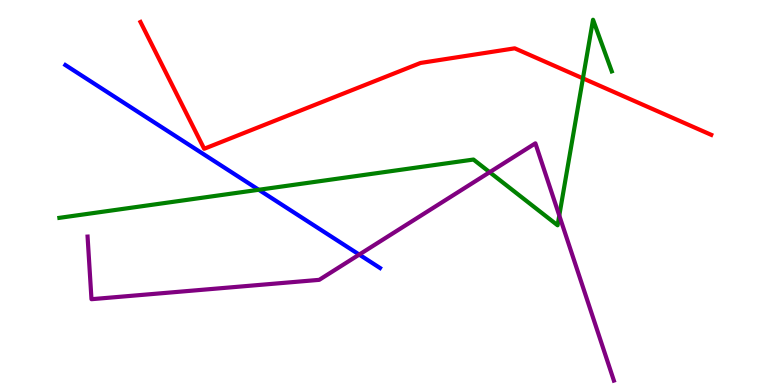[{'lines': ['blue', 'red'], 'intersections': []}, {'lines': ['green', 'red'], 'intersections': [{'x': 7.52, 'y': 7.96}]}, {'lines': ['purple', 'red'], 'intersections': []}, {'lines': ['blue', 'green'], 'intersections': [{'x': 3.34, 'y': 5.07}]}, {'lines': ['blue', 'purple'], 'intersections': [{'x': 4.64, 'y': 3.39}]}, {'lines': ['green', 'purple'], 'intersections': [{'x': 6.32, 'y': 5.53}, {'x': 7.22, 'y': 4.4}]}]